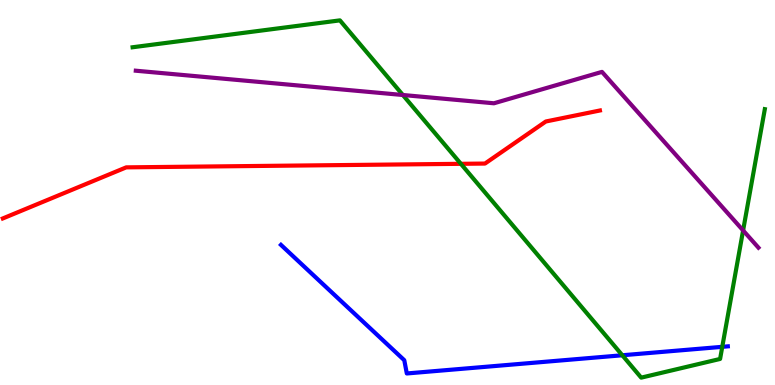[{'lines': ['blue', 'red'], 'intersections': []}, {'lines': ['green', 'red'], 'intersections': [{'x': 5.95, 'y': 5.75}]}, {'lines': ['purple', 'red'], 'intersections': []}, {'lines': ['blue', 'green'], 'intersections': [{'x': 8.03, 'y': 0.772}, {'x': 9.32, 'y': 0.992}]}, {'lines': ['blue', 'purple'], 'intersections': []}, {'lines': ['green', 'purple'], 'intersections': [{'x': 5.2, 'y': 7.53}, {'x': 9.59, 'y': 4.01}]}]